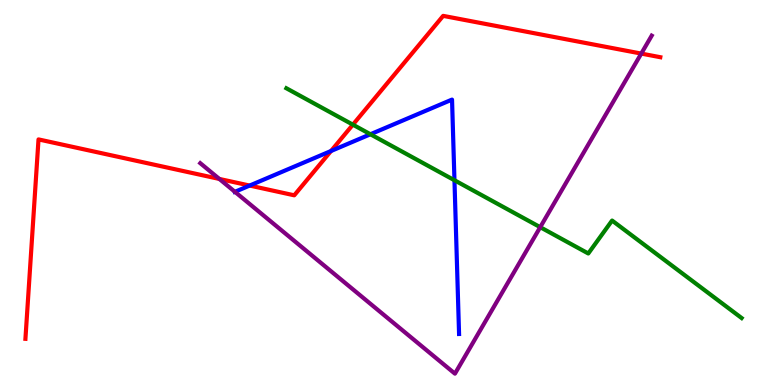[{'lines': ['blue', 'red'], 'intersections': [{'x': 3.22, 'y': 5.18}, {'x': 4.27, 'y': 6.08}]}, {'lines': ['green', 'red'], 'intersections': [{'x': 4.55, 'y': 6.76}]}, {'lines': ['purple', 'red'], 'intersections': [{'x': 2.83, 'y': 5.35}, {'x': 8.27, 'y': 8.61}]}, {'lines': ['blue', 'green'], 'intersections': [{'x': 4.78, 'y': 6.51}, {'x': 5.86, 'y': 5.32}]}, {'lines': ['blue', 'purple'], 'intersections': [{'x': 3.03, 'y': 5.02}]}, {'lines': ['green', 'purple'], 'intersections': [{'x': 6.97, 'y': 4.1}]}]